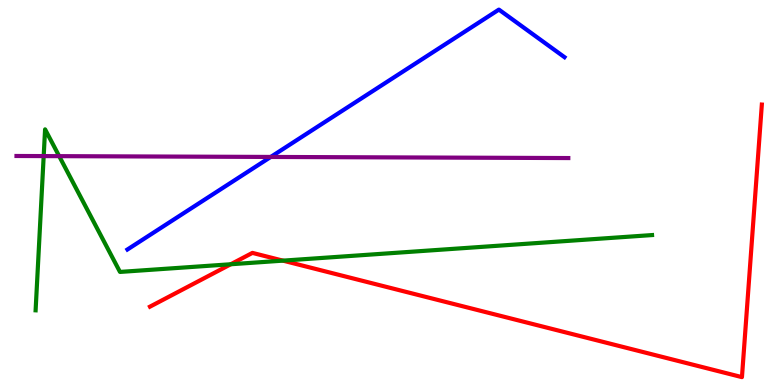[{'lines': ['blue', 'red'], 'intersections': []}, {'lines': ['green', 'red'], 'intersections': [{'x': 2.98, 'y': 3.14}, {'x': 3.65, 'y': 3.23}]}, {'lines': ['purple', 'red'], 'intersections': []}, {'lines': ['blue', 'green'], 'intersections': []}, {'lines': ['blue', 'purple'], 'intersections': [{'x': 3.49, 'y': 5.92}]}, {'lines': ['green', 'purple'], 'intersections': [{'x': 0.564, 'y': 5.95}, {'x': 0.764, 'y': 5.94}]}]